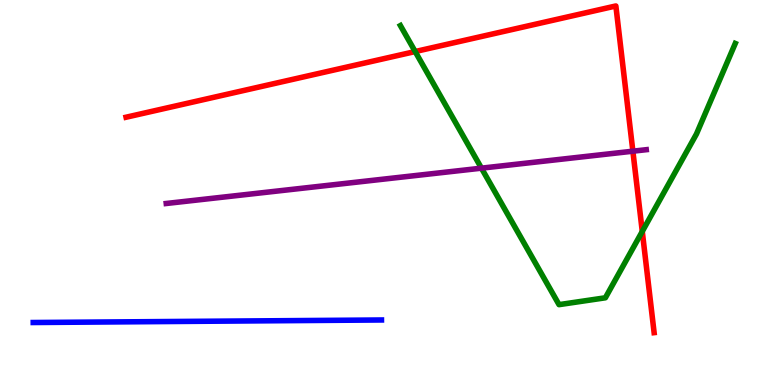[{'lines': ['blue', 'red'], 'intersections': []}, {'lines': ['green', 'red'], 'intersections': [{'x': 5.36, 'y': 8.66}, {'x': 8.29, 'y': 3.99}]}, {'lines': ['purple', 'red'], 'intersections': [{'x': 8.17, 'y': 6.07}]}, {'lines': ['blue', 'green'], 'intersections': []}, {'lines': ['blue', 'purple'], 'intersections': []}, {'lines': ['green', 'purple'], 'intersections': [{'x': 6.21, 'y': 5.63}]}]